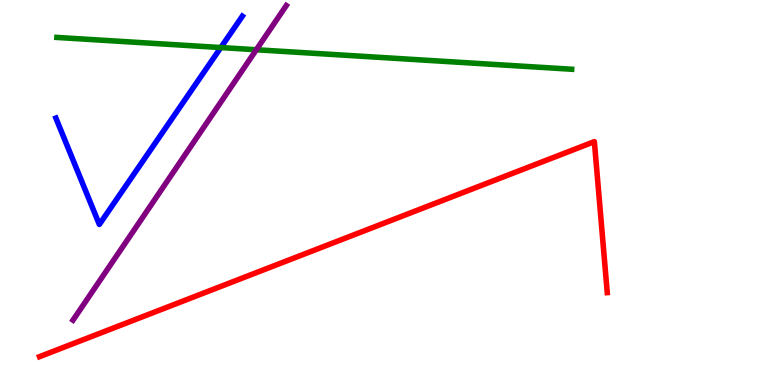[{'lines': ['blue', 'red'], 'intersections': []}, {'lines': ['green', 'red'], 'intersections': []}, {'lines': ['purple', 'red'], 'intersections': []}, {'lines': ['blue', 'green'], 'intersections': [{'x': 2.85, 'y': 8.76}]}, {'lines': ['blue', 'purple'], 'intersections': []}, {'lines': ['green', 'purple'], 'intersections': [{'x': 3.31, 'y': 8.71}]}]